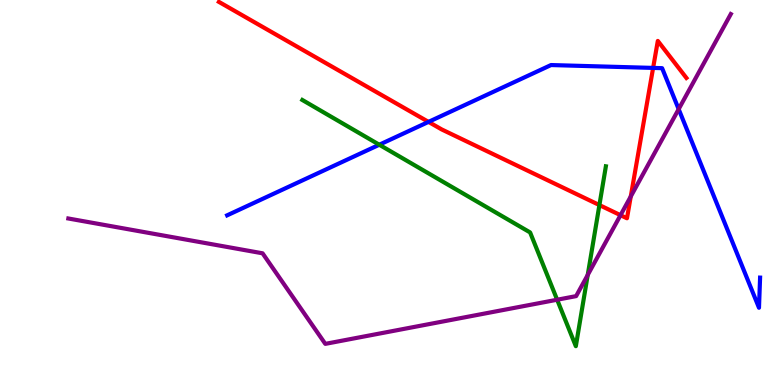[{'lines': ['blue', 'red'], 'intersections': [{'x': 5.53, 'y': 6.83}, {'x': 8.43, 'y': 8.24}]}, {'lines': ['green', 'red'], 'intersections': [{'x': 7.73, 'y': 4.67}]}, {'lines': ['purple', 'red'], 'intersections': [{'x': 8.01, 'y': 4.41}, {'x': 8.14, 'y': 4.9}]}, {'lines': ['blue', 'green'], 'intersections': [{'x': 4.89, 'y': 6.24}]}, {'lines': ['blue', 'purple'], 'intersections': [{'x': 8.76, 'y': 7.17}]}, {'lines': ['green', 'purple'], 'intersections': [{'x': 7.19, 'y': 2.21}, {'x': 7.58, 'y': 2.86}]}]